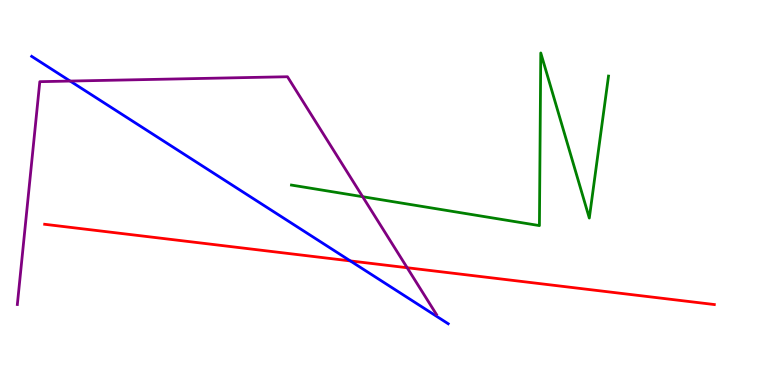[{'lines': ['blue', 'red'], 'intersections': [{'x': 4.52, 'y': 3.22}]}, {'lines': ['green', 'red'], 'intersections': []}, {'lines': ['purple', 'red'], 'intersections': [{'x': 5.25, 'y': 3.05}]}, {'lines': ['blue', 'green'], 'intersections': []}, {'lines': ['blue', 'purple'], 'intersections': [{'x': 0.905, 'y': 7.89}]}, {'lines': ['green', 'purple'], 'intersections': [{'x': 4.68, 'y': 4.89}]}]